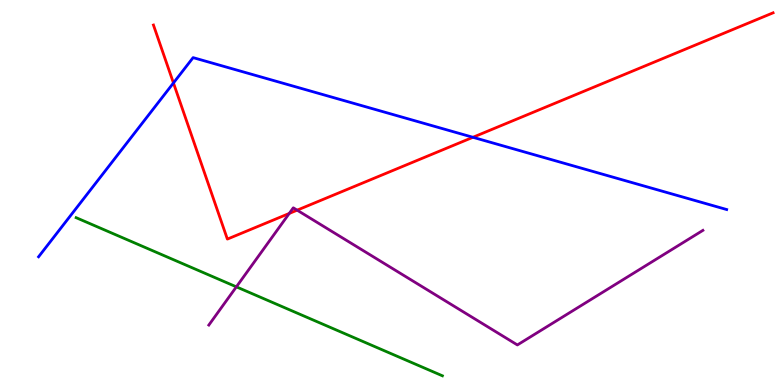[{'lines': ['blue', 'red'], 'intersections': [{'x': 2.24, 'y': 7.85}, {'x': 6.1, 'y': 6.43}]}, {'lines': ['green', 'red'], 'intersections': []}, {'lines': ['purple', 'red'], 'intersections': [{'x': 3.73, 'y': 4.46}, {'x': 3.83, 'y': 4.54}]}, {'lines': ['blue', 'green'], 'intersections': []}, {'lines': ['blue', 'purple'], 'intersections': []}, {'lines': ['green', 'purple'], 'intersections': [{'x': 3.05, 'y': 2.55}]}]